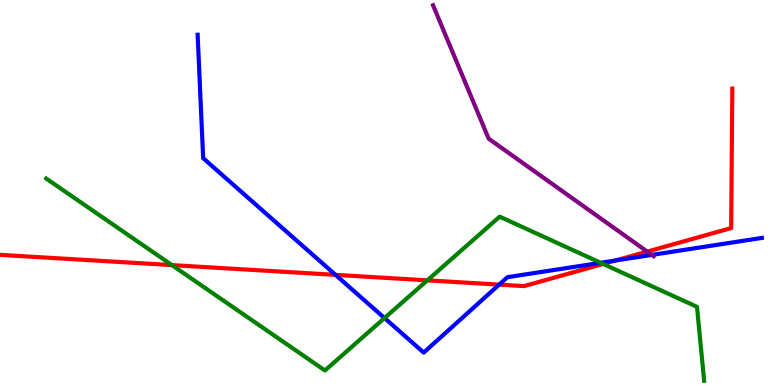[{'lines': ['blue', 'red'], 'intersections': [{'x': 4.33, 'y': 2.86}, {'x': 6.44, 'y': 2.61}, {'x': 7.94, 'y': 3.23}]}, {'lines': ['green', 'red'], 'intersections': [{'x': 2.22, 'y': 3.11}, {'x': 5.51, 'y': 2.72}, {'x': 7.78, 'y': 3.14}]}, {'lines': ['purple', 'red'], 'intersections': [{'x': 8.35, 'y': 3.47}]}, {'lines': ['blue', 'green'], 'intersections': [{'x': 4.96, 'y': 1.74}, {'x': 7.75, 'y': 3.17}]}, {'lines': ['blue', 'purple'], 'intersections': [{'x': 8.41, 'y': 3.38}]}, {'lines': ['green', 'purple'], 'intersections': []}]